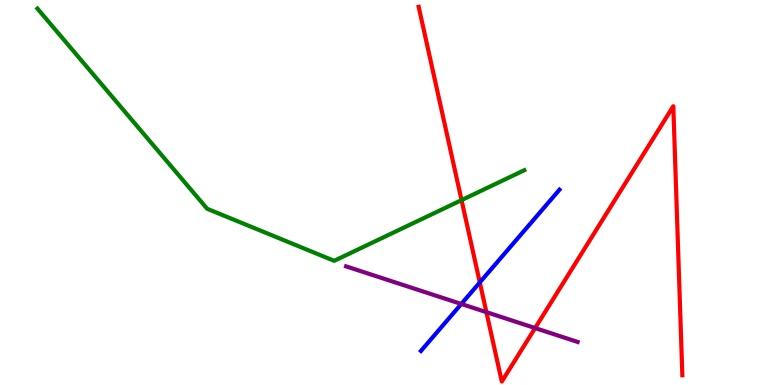[{'lines': ['blue', 'red'], 'intersections': [{'x': 6.19, 'y': 2.66}]}, {'lines': ['green', 'red'], 'intersections': [{'x': 5.96, 'y': 4.8}]}, {'lines': ['purple', 'red'], 'intersections': [{'x': 6.28, 'y': 1.89}, {'x': 6.9, 'y': 1.48}]}, {'lines': ['blue', 'green'], 'intersections': []}, {'lines': ['blue', 'purple'], 'intersections': [{'x': 5.95, 'y': 2.1}]}, {'lines': ['green', 'purple'], 'intersections': []}]